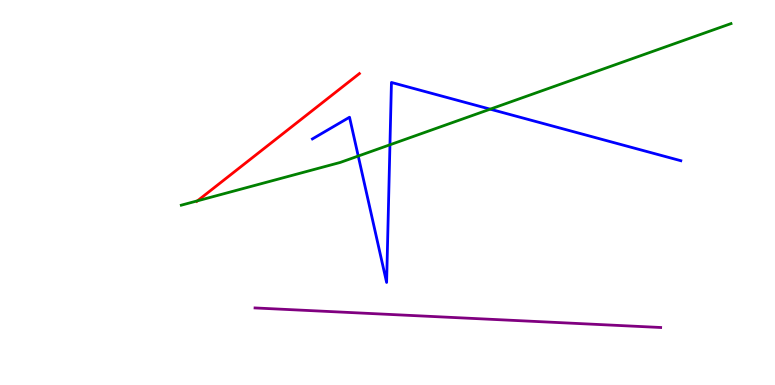[{'lines': ['blue', 'red'], 'intersections': []}, {'lines': ['green', 'red'], 'intersections': [{'x': 2.55, 'y': 4.78}]}, {'lines': ['purple', 'red'], 'intersections': []}, {'lines': ['blue', 'green'], 'intersections': [{'x': 4.62, 'y': 5.95}, {'x': 5.03, 'y': 6.24}, {'x': 6.33, 'y': 7.16}]}, {'lines': ['blue', 'purple'], 'intersections': []}, {'lines': ['green', 'purple'], 'intersections': []}]